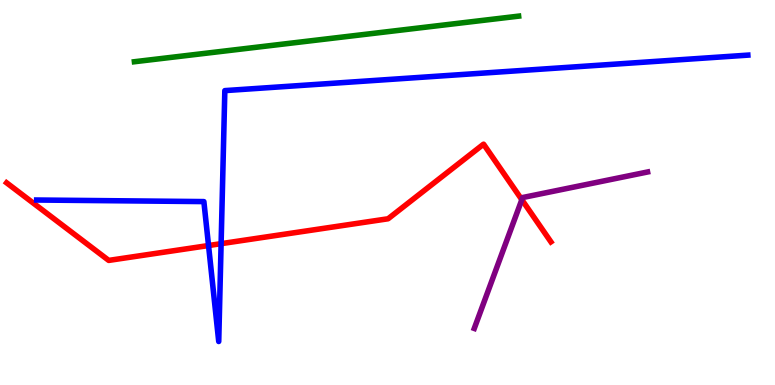[{'lines': ['blue', 'red'], 'intersections': [{'x': 2.69, 'y': 3.62}, {'x': 2.85, 'y': 3.67}]}, {'lines': ['green', 'red'], 'intersections': []}, {'lines': ['purple', 'red'], 'intersections': [{'x': 6.73, 'y': 4.81}]}, {'lines': ['blue', 'green'], 'intersections': []}, {'lines': ['blue', 'purple'], 'intersections': []}, {'lines': ['green', 'purple'], 'intersections': []}]